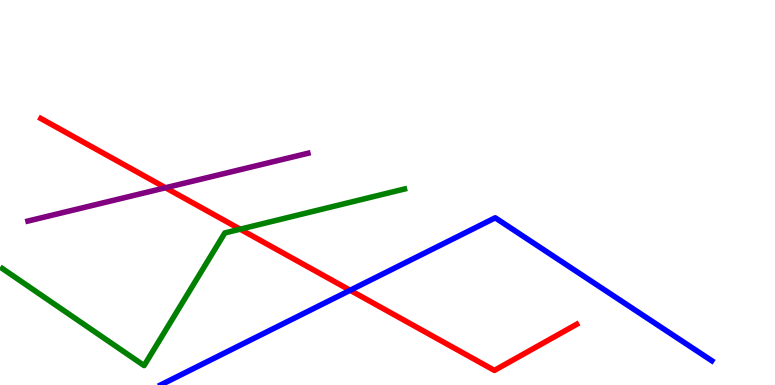[{'lines': ['blue', 'red'], 'intersections': [{'x': 4.52, 'y': 2.46}]}, {'lines': ['green', 'red'], 'intersections': [{'x': 3.1, 'y': 4.05}]}, {'lines': ['purple', 'red'], 'intersections': [{'x': 2.14, 'y': 5.12}]}, {'lines': ['blue', 'green'], 'intersections': []}, {'lines': ['blue', 'purple'], 'intersections': []}, {'lines': ['green', 'purple'], 'intersections': []}]